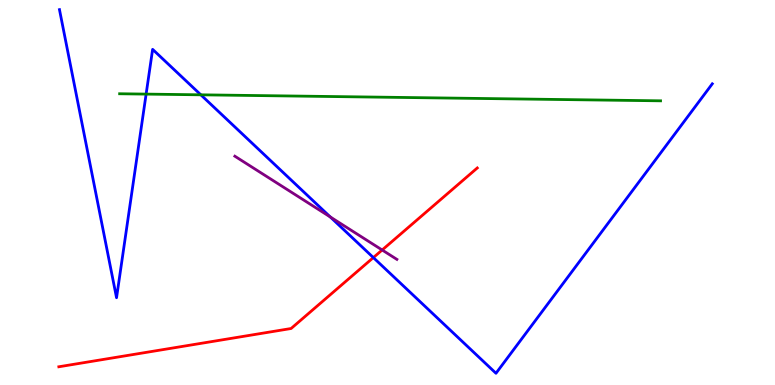[{'lines': ['blue', 'red'], 'intersections': [{'x': 4.82, 'y': 3.31}]}, {'lines': ['green', 'red'], 'intersections': []}, {'lines': ['purple', 'red'], 'intersections': [{'x': 4.93, 'y': 3.51}]}, {'lines': ['blue', 'green'], 'intersections': [{'x': 1.89, 'y': 7.56}, {'x': 2.59, 'y': 7.54}]}, {'lines': ['blue', 'purple'], 'intersections': [{'x': 4.26, 'y': 4.36}]}, {'lines': ['green', 'purple'], 'intersections': []}]